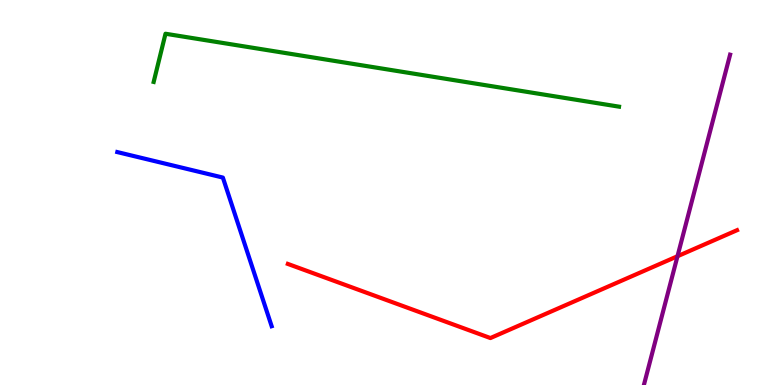[{'lines': ['blue', 'red'], 'intersections': []}, {'lines': ['green', 'red'], 'intersections': []}, {'lines': ['purple', 'red'], 'intersections': [{'x': 8.74, 'y': 3.34}]}, {'lines': ['blue', 'green'], 'intersections': []}, {'lines': ['blue', 'purple'], 'intersections': []}, {'lines': ['green', 'purple'], 'intersections': []}]